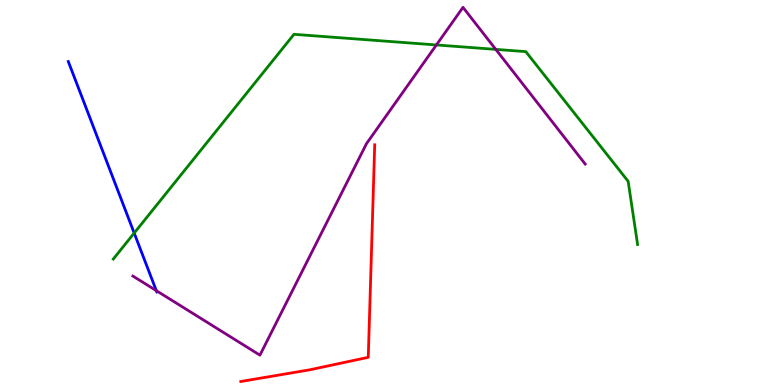[{'lines': ['blue', 'red'], 'intersections': []}, {'lines': ['green', 'red'], 'intersections': []}, {'lines': ['purple', 'red'], 'intersections': []}, {'lines': ['blue', 'green'], 'intersections': [{'x': 1.73, 'y': 3.95}]}, {'lines': ['blue', 'purple'], 'intersections': [{'x': 2.02, 'y': 2.45}]}, {'lines': ['green', 'purple'], 'intersections': [{'x': 5.63, 'y': 8.83}, {'x': 6.4, 'y': 8.72}]}]